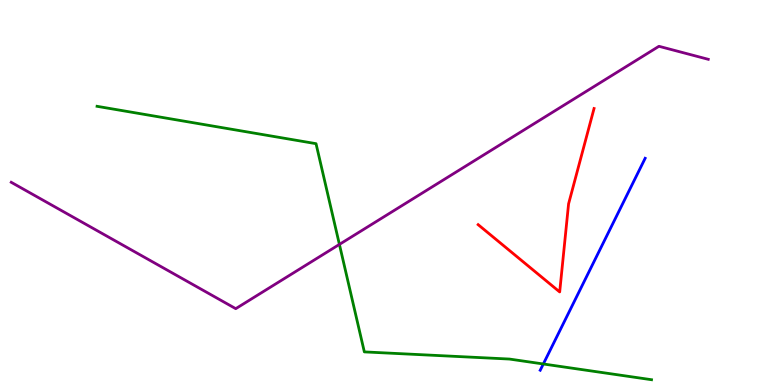[{'lines': ['blue', 'red'], 'intersections': []}, {'lines': ['green', 'red'], 'intersections': []}, {'lines': ['purple', 'red'], 'intersections': []}, {'lines': ['blue', 'green'], 'intersections': [{'x': 7.01, 'y': 0.546}]}, {'lines': ['blue', 'purple'], 'intersections': []}, {'lines': ['green', 'purple'], 'intersections': [{'x': 4.38, 'y': 3.65}]}]